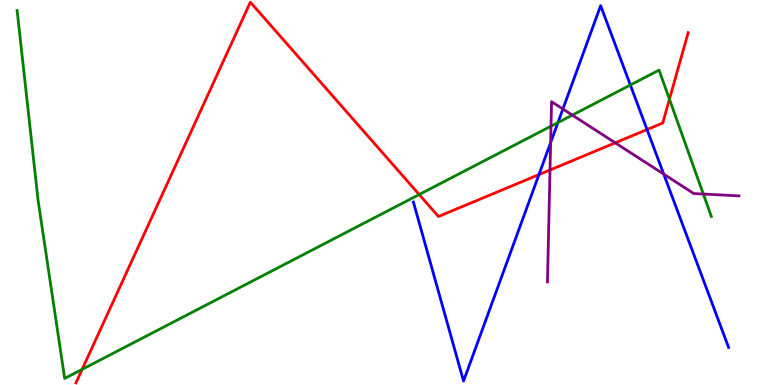[{'lines': ['blue', 'red'], 'intersections': [{'x': 6.95, 'y': 5.46}, {'x': 8.35, 'y': 6.63}]}, {'lines': ['green', 'red'], 'intersections': [{'x': 1.06, 'y': 0.406}, {'x': 5.41, 'y': 4.95}, {'x': 8.64, 'y': 7.42}]}, {'lines': ['purple', 'red'], 'intersections': [{'x': 7.1, 'y': 5.58}, {'x': 7.94, 'y': 6.29}]}, {'lines': ['blue', 'green'], 'intersections': [{'x': 7.2, 'y': 6.82}, {'x': 8.13, 'y': 7.79}]}, {'lines': ['blue', 'purple'], 'intersections': [{'x': 7.1, 'y': 6.3}, {'x': 7.26, 'y': 7.17}, {'x': 8.56, 'y': 5.48}]}, {'lines': ['green', 'purple'], 'intersections': [{'x': 7.11, 'y': 6.72}, {'x': 7.39, 'y': 7.01}, {'x': 9.08, 'y': 4.96}]}]